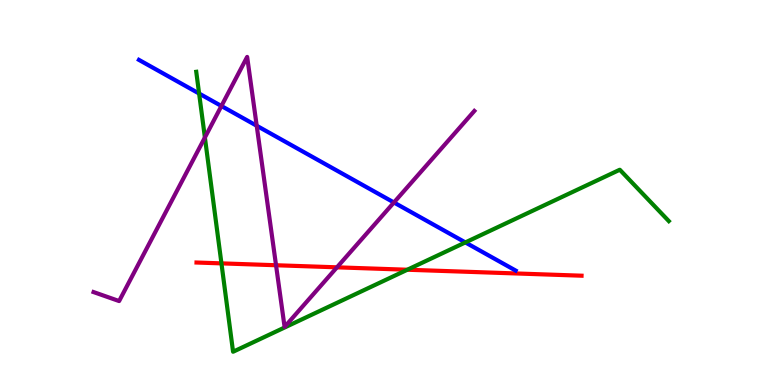[{'lines': ['blue', 'red'], 'intersections': []}, {'lines': ['green', 'red'], 'intersections': [{'x': 2.86, 'y': 3.16}, {'x': 5.26, 'y': 2.99}]}, {'lines': ['purple', 'red'], 'intersections': [{'x': 3.56, 'y': 3.11}, {'x': 4.35, 'y': 3.06}]}, {'lines': ['blue', 'green'], 'intersections': [{'x': 2.57, 'y': 7.57}, {'x': 6.0, 'y': 3.7}]}, {'lines': ['blue', 'purple'], 'intersections': [{'x': 2.86, 'y': 7.25}, {'x': 3.31, 'y': 6.73}, {'x': 5.08, 'y': 4.74}]}, {'lines': ['green', 'purple'], 'intersections': [{'x': 2.64, 'y': 6.43}]}]